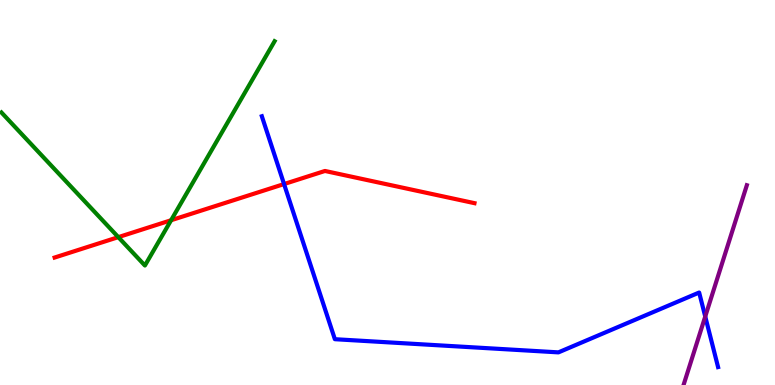[{'lines': ['blue', 'red'], 'intersections': [{'x': 3.67, 'y': 5.22}]}, {'lines': ['green', 'red'], 'intersections': [{'x': 1.53, 'y': 3.84}, {'x': 2.21, 'y': 4.28}]}, {'lines': ['purple', 'red'], 'intersections': []}, {'lines': ['blue', 'green'], 'intersections': []}, {'lines': ['blue', 'purple'], 'intersections': [{'x': 9.1, 'y': 1.78}]}, {'lines': ['green', 'purple'], 'intersections': []}]